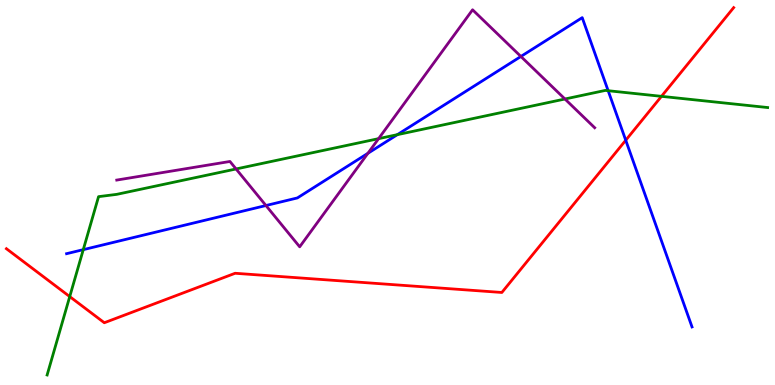[{'lines': ['blue', 'red'], 'intersections': [{'x': 8.07, 'y': 6.36}]}, {'lines': ['green', 'red'], 'intersections': [{'x': 0.9, 'y': 2.3}, {'x': 8.54, 'y': 7.5}]}, {'lines': ['purple', 'red'], 'intersections': []}, {'lines': ['blue', 'green'], 'intersections': [{'x': 1.07, 'y': 3.52}, {'x': 5.13, 'y': 6.5}, {'x': 7.85, 'y': 7.64}]}, {'lines': ['blue', 'purple'], 'intersections': [{'x': 3.43, 'y': 4.66}, {'x': 4.75, 'y': 6.02}, {'x': 6.72, 'y': 8.53}]}, {'lines': ['green', 'purple'], 'intersections': [{'x': 3.05, 'y': 5.61}, {'x': 4.89, 'y': 6.4}, {'x': 7.29, 'y': 7.43}]}]